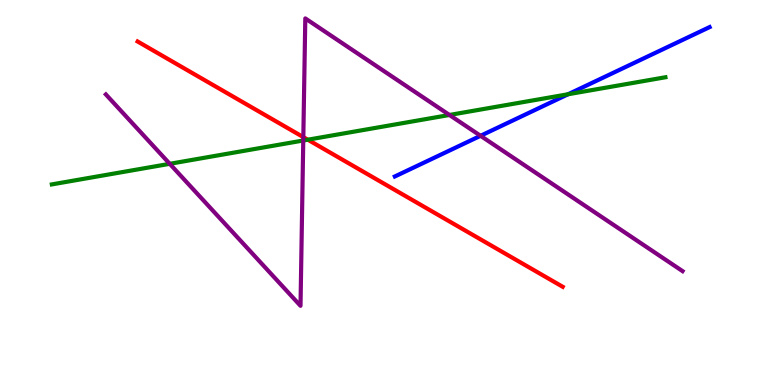[{'lines': ['blue', 'red'], 'intersections': []}, {'lines': ['green', 'red'], 'intersections': [{'x': 3.97, 'y': 6.37}]}, {'lines': ['purple', 'red'], 'intersections': [{'x': 3.91, 'y': 6.44}]}, {'lines': ['blue', 'green'], 'intersections': [{'x': 7.33, 'y': 7.55}]}, {'lines': ['blue', 'purple'], 'intersections': [{'x': 6.2, 'y': 6.47}]}, {'lines': ['green', 'purple'], 'intersections': [{'x': 2.19, 'y': 5.75}, {'x': 3.91, 'y': 6.35}, {'x': 5.8, 'y': 7.01}]}]